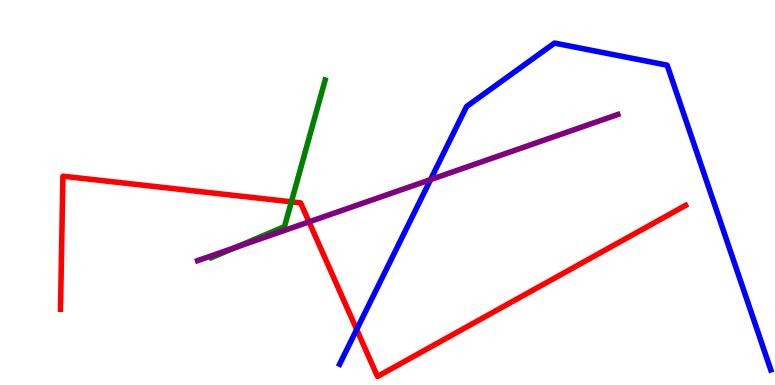[{'lines': ['blue', 'red'], 'intersections': [{'x': 4.6, 'y': 1.44}]}, {'lines': ['green', 'red'], 'intersections': [{'x': 3.76, 'y': 4.76}]}, {'lines': ['purple', 'red'], 'intersections': [{'x': 3.99, 'y': 4.24}]}, {'lines': ['blue', 'green'], 'intersections': []}, {'lines': ['blue', 'purple'], 'intersections': [{'x': 5.56, 'y': 5.33}]}, {'lines': ['green', 'purple'], 'intersections': [{'x': 3.04, 'y': 3.57}]}]